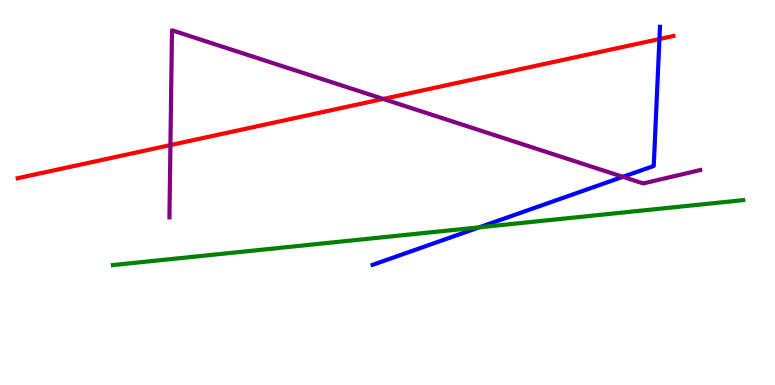[{'lines': ['blue', 'red'], 'intersections': [{'x': 8.51, 'y': 8.99}]}, {'lines': ['green', 'red'], 'intersections': []}, {'lines': ['purple', 'red'], 'intersections': [{'x': 2.2, 'y': 6.23}, {'x': 4.94, 'y': 7.43}]}, {'lines': ['blue', 'green'], 'intersections': [{'x': 6.18, 'y': 4.1}]}, {'lines': ['blue', 'purple'], 'intersections': [{'x': 8.04, 'y': 5.41}]}, {'lines': ['green', 'purple'], 'intersections': []}]